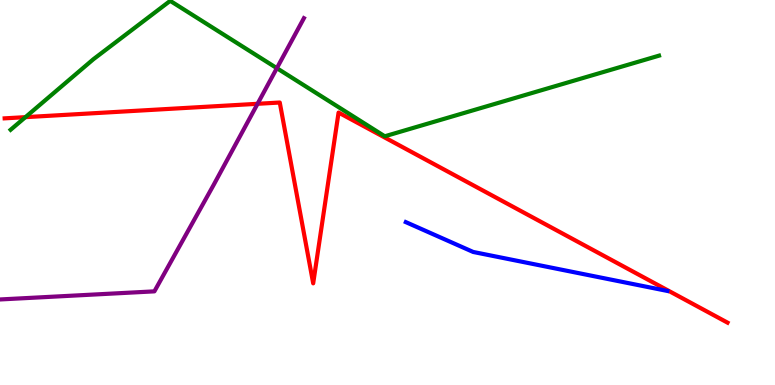[{'lines': ['blue', 'red'], 'intersections': []}, {'lines': ['green', 'red'], 'intersections': [{'x': 0.328, 'y': 6.96}]}, {'lines': ['purple', 'red'], 'intersections': [{'x': 3.32, 'y': 7.3}]}, {'lines': ['blue', 'green'], 'intersections': []}, {'lines': ['blue', 'purple'], 'intersections': []}, {'lines': ['green', 'purple'], 'intersections': [{'x': 3.57, 'y': 8.23}]}]